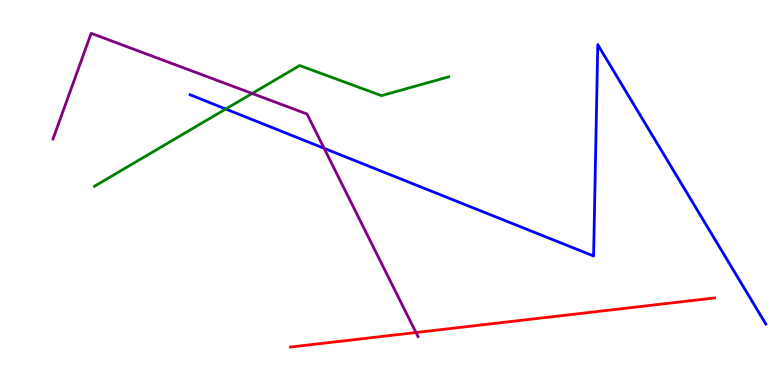[{'lines': ['blue', 'red'], 'intersections': []}, {'lines': ['green', 'red'], 'intersections': []}, {'lines': ['purple', 'red'], 'intersections': [{'x': 5.37, 'y': 1.36}]}, {'lines': ['blue', 'green'], 'intersections': [{'x': 2.91, 'y': 7.17}]}, {'lines': ['blue', 'purple'], 'intersections': [{'x': 4.18, 'y': 6.15}]}, {'lines': ['green', 'purple'], 'intersections': [{'x': 3.25, 'y': 7.57}]}]